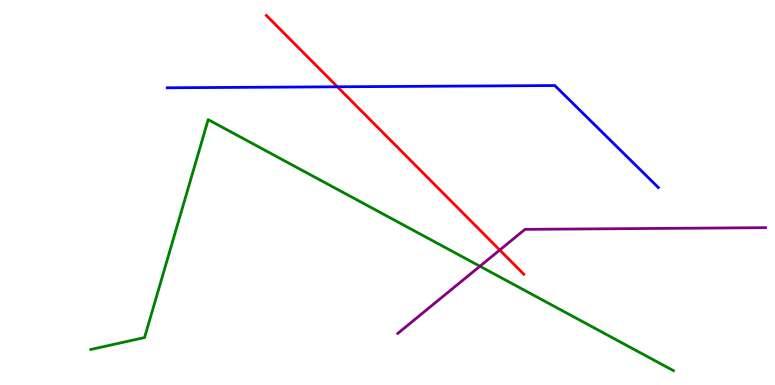[{'lines': ['blue', 'red'], 'intersections': [{'x': 4.35, 'y': 7.75}]}, {'lines': ['green', 'red'], 'intersections': []}, {'lines': ['purple', 'red'], 'intersections': [{'x': 6.45, 'y': 3.51}]}, {'lines': ['blue', 'green'], 'intersections': []}, {'lines': ['blue', 'purple'], 'intersections': []}, {'lines': ['green', 'purple'], 'intersections': [{'x': 6.19, 'y': 3.08}]}]